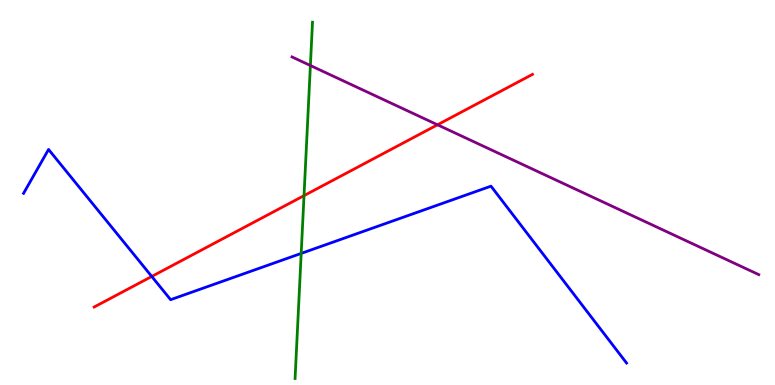[{'lines': ['blue', 'red'], 'intersections': [{'x': 1.96, 'y': 2.82}]}, {'lines': ['green', 'red'], 'intersections': [{'x': 3.92, 'y': 4.92}]}, {'lines': ['purple', 'red'], 'intersections': [{'x': 5.65, 'y': 6.76}]}, {'lines': ['blue', 'green'], 'intersections': [{'x': 3.89, 'y': 3.42}]}, {'lines': ['blue', 'purple'], 'intersections': []}, {'lines': ['green', 'purple'], 'intersections': [{'x': 4.0, 'y': 8.3}]}]